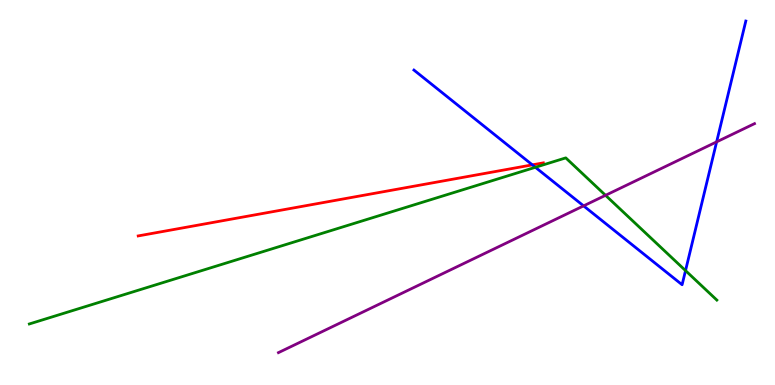[{'lines': ['blue', 'red'], 'intersections': [{'x': 6.87, 'y': 5.72}]}, {'lines': ['green', 'red'], 'intersections': []}, {'lines': ['purple', 'red'], 'intersections': []}, {'lines': ['blue', 'green'], 'intersections': [{'x': 6.91, 'y': 5.65}, {'x': 8.85, 'y': 2.97}]}, {'lines': ['blue', 'purple'], 'intersections': [{'x': 7.53, 'y': 4.65}, {'x': 9.25, 'y': 6.31}]}, {'lines': ['green', 'purple'], 'intersections': [{'x': 7.81, 'y': 4.93}]}]